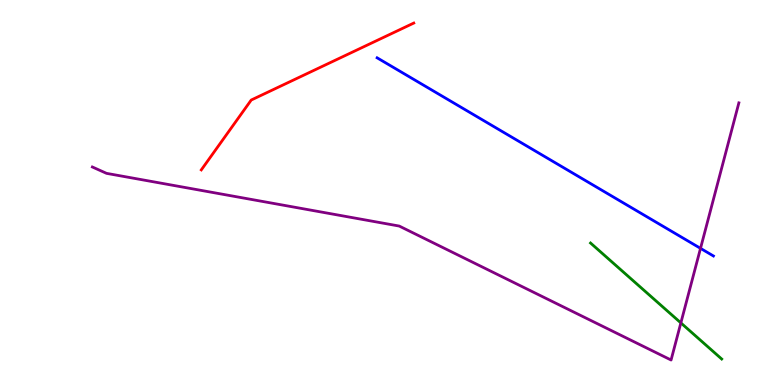[{'lines': ['blue', 'red'], 'intersections': []}, {'lines': ['green', 'red'], 'intersections': []}, {'lines': ['purple', 'red'], 'intersections': []}, {'lines': ['blue', 'green'], 'intersections': []}, {'lines': ['blue', 'purple'], 'intersections': [{'x': 9.04, 'y': 3.55}]}, {'lines': ['green', 'purple'], 'intersections': [{'x': 8.79, 'y': 1.61}]}]